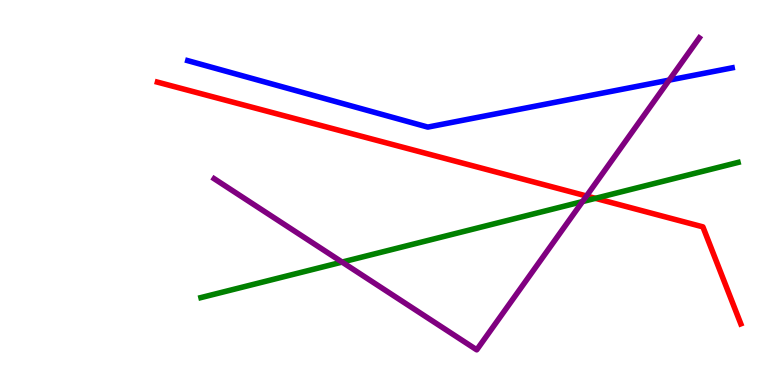[{'lines': ['blue', 'red'], 'intersections': []}, {'lines': ['green', 'red'], 'intersections': [{'x': 7.68, 'y': 4.85}]}, {'lines': ['purple', 'red'], 'intersections': [{'x': 7.57, 'y': 4.91}]}, {'lines': ['blue', 'green'], 'intersections': []}, {'lines': ['blue', 'purple'], 'intersections': [{'x': 8.63, 'y': 7.92}]}, {'lines': ['green', 'purple'], 'intersections': [{'x': 4.41, 'y': 3.19}, {'x': 7.52, 'y': 4.76}]}]